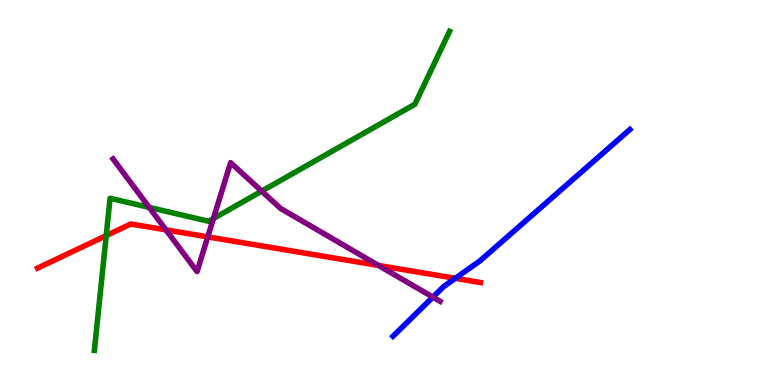[{'lines': ['blue', 'red'], 'intersections': [{'x': 5.88, 'y': 2.77}]}, {'lines': ['green', 'red'], 'intersections': [{'x': 1.37, 'y': 3.88}]}, {'lines': ['purple', 'red'], 'intersections': [{'x': 2.14, 'y': 4.03}, {'x': 2.68, 'y': 3.85}, {'x': 4.88, 'y': 3.11}]}, {'lines': ['blue', 'green'], 'intersections': []}, {'lines': ['blue', 'purple'], 'intersections': [{'x': 5.59, 'y': 2.28}]}, {'lines': ['green', 'purple'], 'intersections': [{'x': 1.93, 'y': 4.61}, {'x': 2.75, 'y': 4.32}, {'x': 3.38, 'y': 5.03}]}]